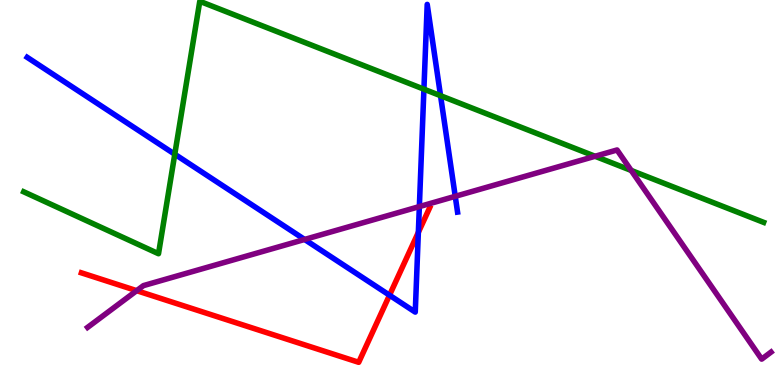[{'lines': ['blue', 'red'], 'intersections': [{'x': 5.03, 'y': 2.33}, {'x': 5.4, 'y': 3.96}]}, {'lines': ['green', 'red'], 'intersections': []}, {'lines': ['purple', 'red'], 'intersections': [{'x': 1.76, 'y': 2.45}]}, {'lines': ['blue', 'green'], 'intersections': [{'x': 2.26, 'y': 5.99}, {'x': 5.47, 'y': 7.68}, {'x': 5.68, 'y': 7.51}]}, {'lines': ['blue', 'purple'], 'intersections': [{'x': 3.93, 'y': 3.78}, {'x': 5.41, 'y': 4.63}, {'x': 5.87, 'y': 4.9}]}, {'lines': ['green', 'purple'], 'intersections': [{'x': 7.68, 'y': 5.94}, {'x': 8.14, 'y': 5.57}]}]